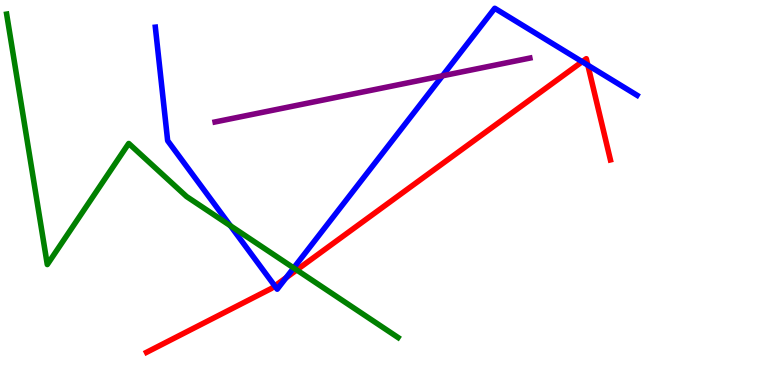[{'lines': ['blue', 'red'], 'intersections': [{'x': 3.55, 'y': 2.57}, {'x': 3.69, 'y': 2.79}, {'x': 7.51, 'y': 8.4}, {'x': 7.59, 'y': 8.31}]}, {'lines': ['green', 'red'], 'intersections': [{'x': 3.83, 'y': 2.99}]}, {'lines': ['purple', 'red'], 'intersections': []}, {'lines': ['blue', 'green'], 'intersections': [{'x': 2.97, 'y': 4.14}, {'x': 3.79, 'y': 3.04}]}, {'lines': ['blue', 'purple'], 'intersections': [{'x': 5.71, 'y': 8.03}]}, {'lines': ['green', 'purple'], 'intersections': []}]